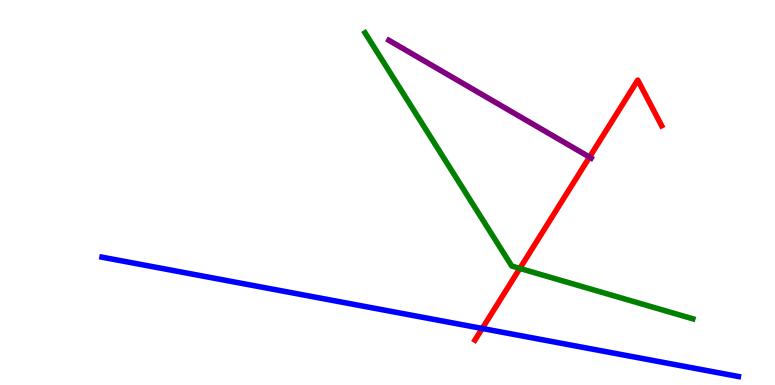[{'lines': ['blue', 'red'], 'intersections': [{'x': 6.22, 'y': 1.47}]}, {'lines': ['green', 'red'], 'intersections': [{'x': 6.71, 'y': 3.03}]}, {'lines': ['purple', 'red'], 'intersections': [{'x': 7.61, 'y': 5.92}]}, {'lines': ['blue', 'green'], 'intersections': []}, {'lines': ['blue', 'purple'], 'intersections': []}, {'lines': ['green', 'purple'], 'intersections': []}]